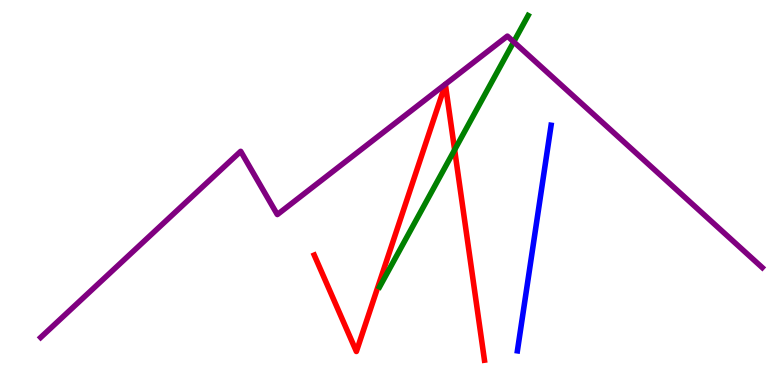[{'lines': ['blue', 'red'], 'intersections': []}, {'lines': ['green', 'red'], 'intersections': [{'x': 5.87, 'y': 6.11}]}, {'lines': ['purple', 'red'], 'intersections': []}, {'lines': ['blue', 'green'], 'intersections': []}, {'lines': ['blue', 'purple'], 'intersections': []}, {'lines': ['green', 'purple'], 'intersections': [{'x': 6.63, 'y': 8.91}]}]